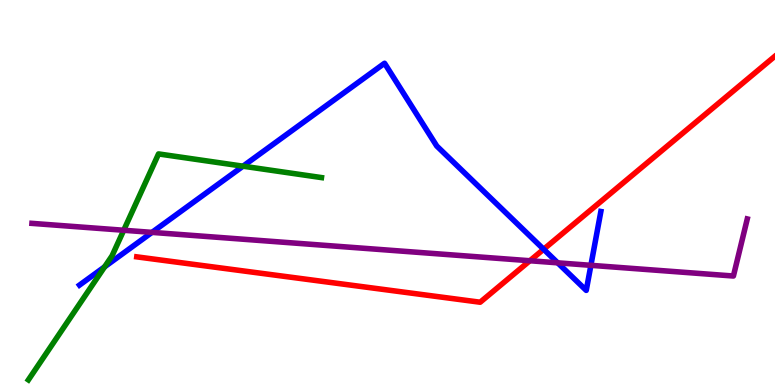[{'lines': ['blue', 'red'], 'intersections': [{'x': 7.01, 'y': 3.53}]}, {'lines': ['green', 'red'], 'intersections': []}, {'lines': ['purple', 'red'], 'intersections': [{'x': 6.84, 'y': 3.23}]}, {'lines': ['blue', 'green'], 'intersections': [{'x': 1.35, 'y': 3.07}, {'x': 3.14, 'y': 5.68}]}, {'lines': ['blue', 'purple'], 'intersections': [{'x': 1.96, 'y': 3.96}, {'x': 7.2, 'y': 3.17}, {'x': 7.62, 'y': 3.11}]}, {'lines': ['green', 'purple'], 'intersections': [{'x': 1.6, 'y': 4.02}]}]